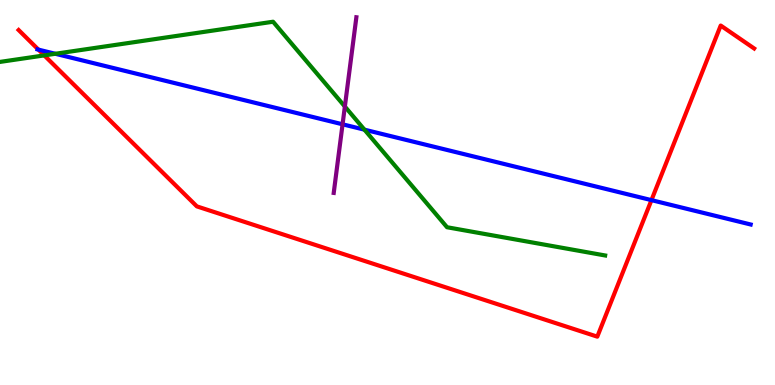[{'lines': ['blue', 'red'], 'intersections': [{'x': 0.496, 'y': 8.71}, {'x': 8.41, 'y': 4.8}]}, {'lines': ['green', 'red'], 'intersections': [{'x': 0.571, 'y': 8.56}]}, {'lines': ['purple', 'red'], 'intersections': []}, {'lines': ['blue', 'green'], 'intersections': [{'x': 0.714, 'y': 8.6}, {'x': 4.7, 'y': 6.63}]}, {'lines': ['blue', 'purple'], 'intersections': [{'x': 4.42, 'y': 6.77}]}, {'lines': ['green', 'purple'], 'intersections': [{'x': 4.45, 'y': 7.23}]}]